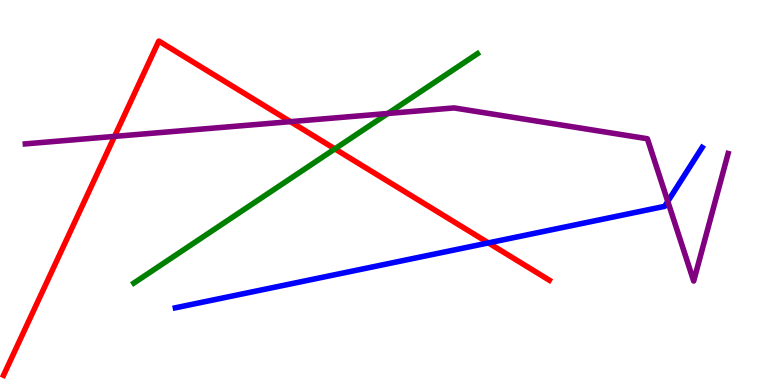[{'lines': ['blue', 'red'], 'intersections': [{'x': 6.3, 'y': 3.69}]}, {'lines': ['green', 'red'], 'intersections': [{'x': 4.32, 'y': 6.13}]}, {'lines': ['purple', 'red'], 'intersections': [{'x': 1.48, 'y': 6.46}, {'x': 3.75, 'y': 6.84}]}, {'lines': ['blue', 'green'], 'intersections': []}, {'lines': ['blue', 'purple'], 'intersections': [{'x': 8.62, 'y': 4.77}]}, {'lines': ['green', 'purple'], 'intersections': [{'x': 5.01, 'y': 7.05}]}]